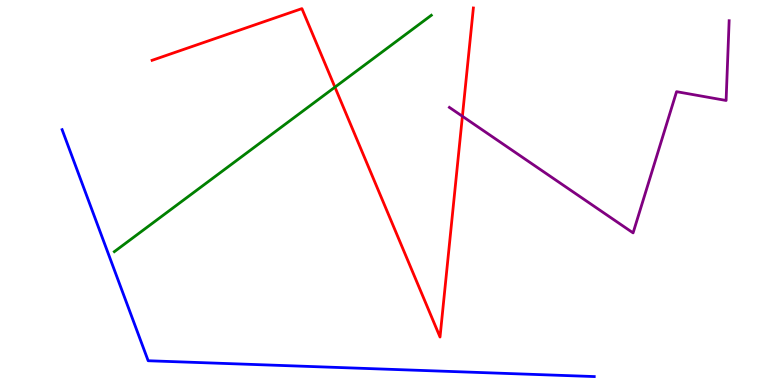[{'lines': ['blue', 'red'], 'intersections': []}, {'lines': ['green', 'red'], 'intersections': [{'x': 4.32, 'y': 7.74}]}, {'lines': ['purple', 'red'], 'intersections': [{'x': 5.97, 'y': 6.98}]}, {'lines': ['blue', 'green'], 'intersections': []}, {'lines': ['blue', 'purple'], 'intersections': []}, {'lines': ['green', 'purple'], 'intersections': []}]